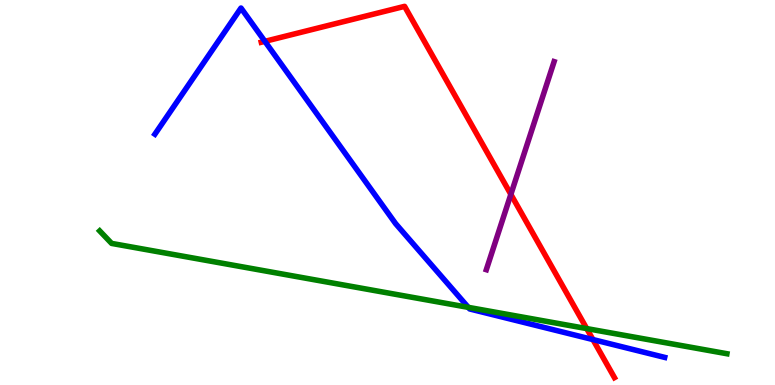[{'lines': ['blue', 'red'], 'intersections': [{'x': 3.42, 'y': 8.93}, {'x': 7.65, 'y': 1.18}]}, {'lines': ['green', 'red'], 'intersections': [{'x': 7.57, 'y': 1.47}]}, {'lines': ['purple', 'red'], 'intersections': [{'x': 6.59, 'y': 4.95}]}, {'lines': ['blue', 'green'], 'intersections': [{'x': 6.04, 'y': 2.02}]}, {'lines': ['blue', 'purple'], 'intersections': []}, {'lines': ['green', 'purple'], 'intersections': []}]